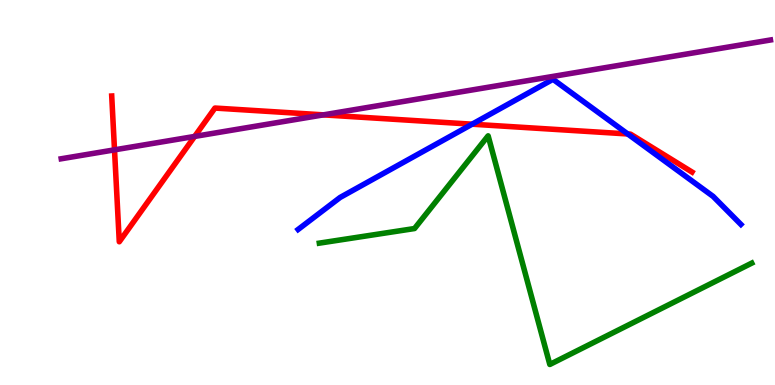[{'lines': ['blue', 'red'], 'intersections': [{'x': 6.09, 'y': 6.77}, {'x': 8.1, 'y': 6.52}]}, {'lines': ['green', 'red'], 'intersections': []}, {'lines': ['purple', 'red'], 'intersections': [{'x': 1.48, 'y': 6.11}, {'x': 2.51, 'y': 6.46}, {'x': 4.17, 'y': 7.02}]}, {'lines': ['blue', 'green'], 'intersections': []}, {'lines': ['blue', 'purple'], 'intersections': []}, {'lines': ['green', 'purple'], 'intersections': []}]